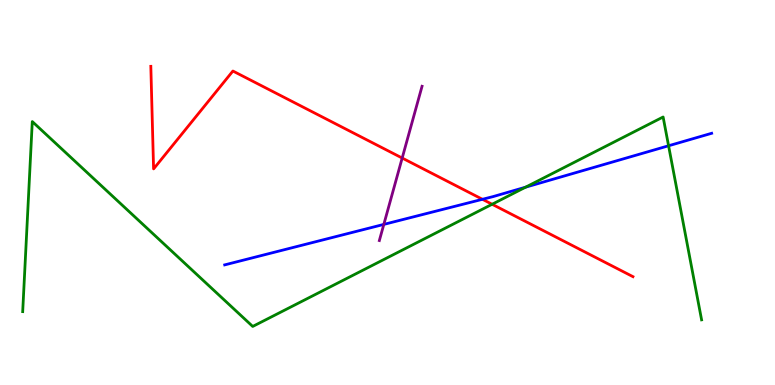[{'lines': ['blue', 'red'], 'intersections': [{'x': 6.23, 'y': 4.82}]}, {'lines': ['green', 'red'], 'intersections': [{'x': 6.35, 'y': 4.69}]}, {'lines': ['purple', 'red'], 'intersections': [{'x': 5.19, 'y': 5.9}]}, {'lines': ['blue', 'green'], 'intersections': [{'x': 6.78, 'y': 5.14}, {'x': 8.63, 'y': 6.21}]}, {'lines': ['blue', 'purple'], 'intersections': [{'x': 4.95, 'y': 4.17}]}, {'lines': ['green', 'purple'], 'intersections': []}]